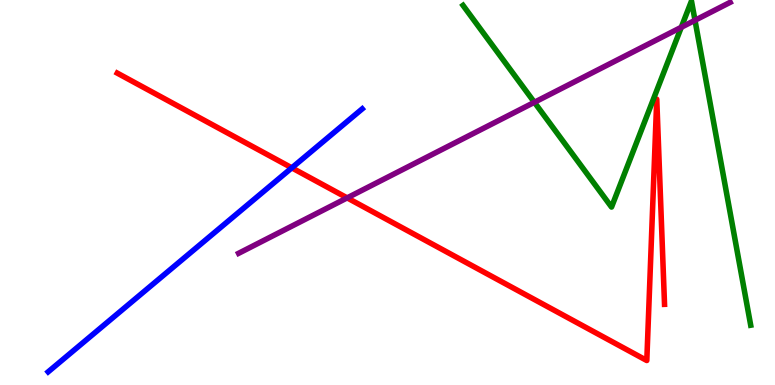[{'lines': ['blue', 'red'], 'intersections': [{'x': 3.77, 'y': 5.64}]}, {'lines': ['green', 'red'], 'intersections': []}, {'lines': ['purple', 'red'], 'intersections': [{'x': 4.48, 'y': 4.86}]}, {'lines': ['blue', 'green'], 'intersections': []}, {'lines': ['blue', 'purple'], 'intersections': []}, {'lines': ['green', 'purple'], 'intersections': [{'x': 6.9, 'y': 7.34}, {'x': 8.79, 'y': 9.29}, {'x': 8.97, 'y': 9.47}]}]